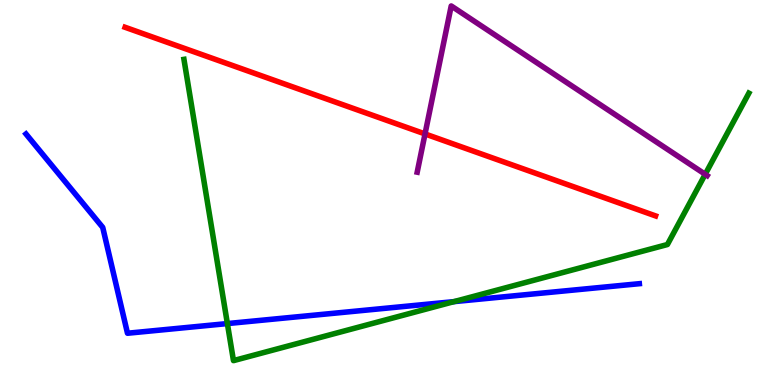[{'lines': ['blue', 'red'], 'intersections': []}, {'lines': ['green', 'red'], 'intersections': []}, {'lines': ['purple', 'red'], 'intersections': [{'x': 5.48, 'y': 6.52}]}, {'lines': ['blue', 'green'], 'intersections': [{'x': 2.93, 'y': 1.6}, {'x': 5.86, 'y': 2.17}]}, {'lines': ['blue', 'purple'], 'intersections': []}, {'lines': ['green', 'purple'], 'intersections': [{'x': 9.1, 'y': 5.47}]}]